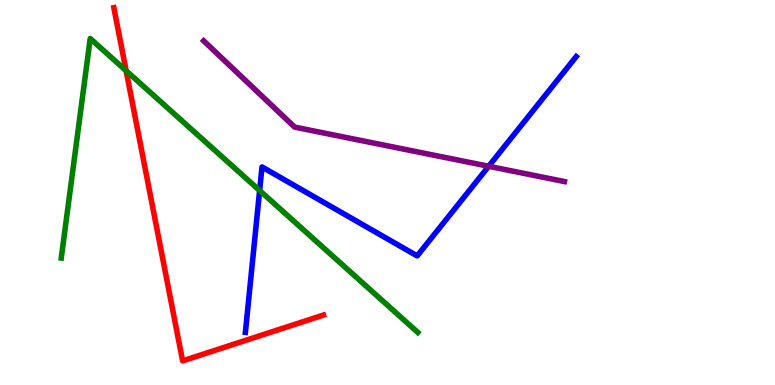[{'lines': ['blue', 'red'], 'intersections': []}, {'lines': ['green', 'red'], 'intersections': [{'x': 1.63, 'y': 8.16}]}, {'lines': ['purple', 'red'], 'intersections': []}, {'lines': ['blue', 'green'], 'intersections': [{'x': 3.35, 'y': 5.05}]}, {'lines': ['blue', 'purple'], 'intersections': [{'x': 6.31, 'y': 5.68}]}, {'lines': ['green', 'purple'], 'intersections': []}]